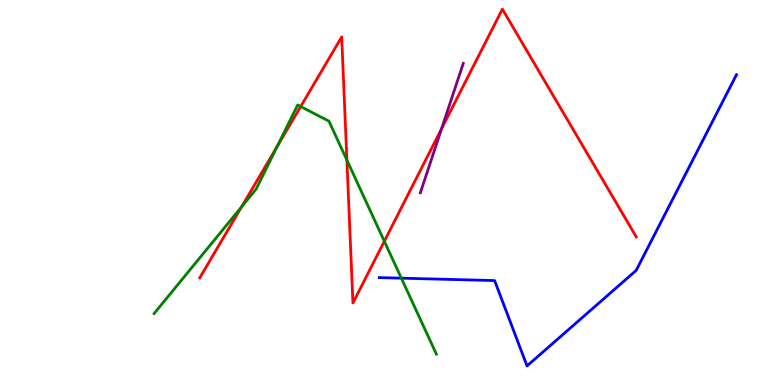[{'lines': ['blue', 'red'], 'intersections': []}, {'lines': ['green', 'red'], 'intersections': [{'x': 3.12, 'y': 4.63}, {'x': 3.58, 'y': 6.2}, {'x': 3.88, 'y': 7.23}, {'x': 4.48, 'y': 5.84}, {'x': 4.96, 'y': 3.73}]}, {'lines': ['purple', 'red'], 'intersections': [{'x': 5.7, 'y': 6.66}]}, {'lines': ['blue', 'green'], 'intersections': [{'x': 5.18, 'y': 2.77}]}, {'lines': ['blue', 'purple'], 'intersections': []}, {'lines': ['green', 'purple'], 'intersections': []}]